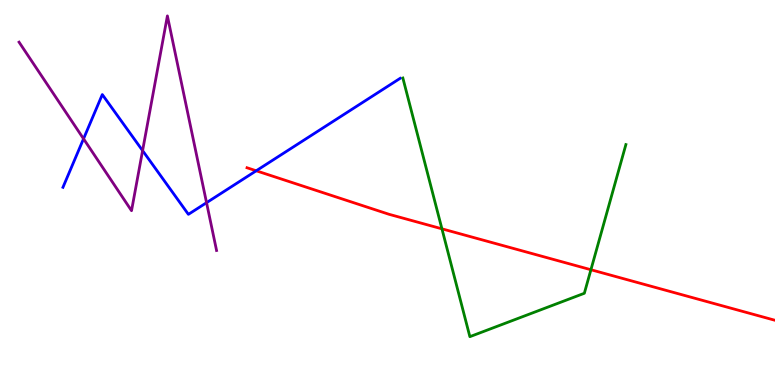[{'lines': ['blue', 'red'], 'intersections': [{'x': 3.31, 'y': 5.56}]}, {'lines': ['green', 'red'], 'intersections': [{'x': 5.7, 'y': 4.06}, {'x': 7.62, 'y': 2.99}]}, {'lines': ['purple', 'red'], 'intersections': []}, {'lines': ['blue', 'green'], 'intersections': []}, {'lines': ['blue', 'purple'], 'intersections': [{'x': 1.08, 'y': 6.4}, {'x': 1.84, 'y': 6.09}, {'x': 2.67, 'y': 4.74}]}, {'lines': ['green', 'purple'], 'intersections': []}]